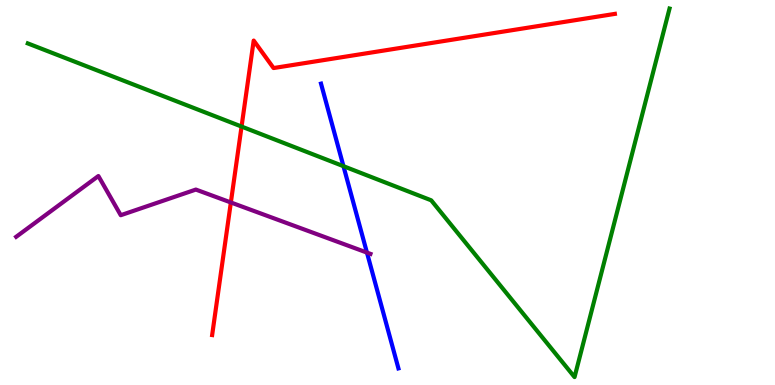[{'lines': ['blue', 'red'], 'intersections': []}, {'lines': ['green', 'red'], 'intersections': [{'x': 3.12, 'y': 6.71}]}, {'lines': ['purple', 'red'], 'intersections': [{'x': 2.98, 'y': 4.74}]}, {'lines': ['blue', 'green'], 'intersections': [{'x': 4.43, 'y': 5.68}]}, {'lines': ['blue', 'purple'], 'intersections': [{'x': 4.73, 'y': 3.44}]}, {'lines': ['green', 'purple'], 'intersections': []}]